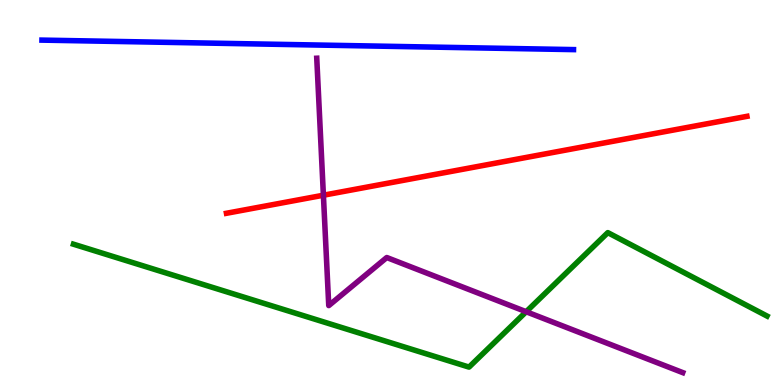[{'lines': ['blue', 'red'], 'intersections': []}, {'lines': ['green', 'red'], 'intersections': []}, {'lines': ['purple', 'red'], 'intersections': [{'x': 4.17, 'y': 4.93}]}, {'lines': ['blue', 'green'], 'intersections': []}, {'lines': ['blue', 'purple'], 'intersections': []}, {'lines': ['green', 'purple'], 'intersections': [{'x': 6.79, 'y': 1.9}]}]